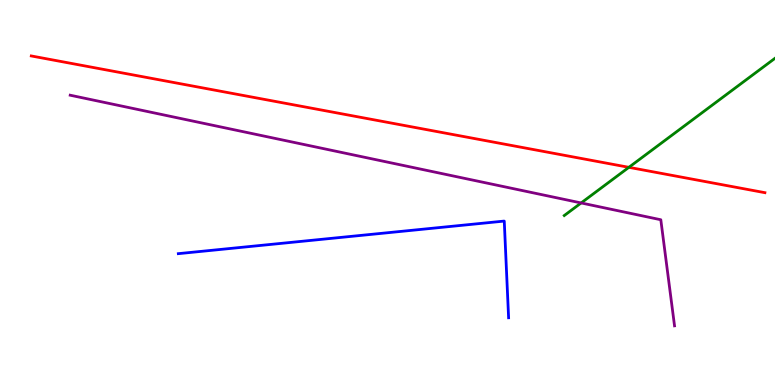[{'lines': ['blue', 'red'], 'intersections': []}, {'lines': ['green', 'red'], 'intersections': [{'x': 8.11, 'y': 5.65}]}, {'lines': ['purple', 'red'], 'intersections': []}, {'lines': ['blue', 'green'], 'intersections': []}, {'lines': ['blue', 'purple'], 'intersections': []}, {'lines': ['green', 'purple'], 'intersections': [{'x': 7.5, 'y': 4.73}]}]